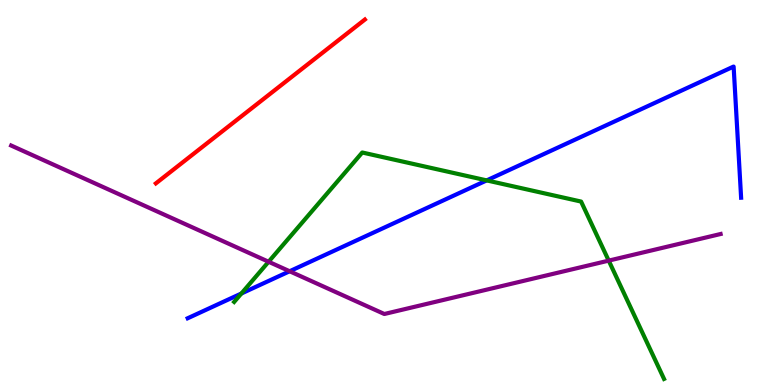[{'lines': ['blue', 'red'], 'intersections': []}, {'lines': ['green', 'red'], 'intersections': []}, {'lines': ['purple', 'red'], 'intersections': []}, {'lines': ['blue', 'green'], 'intersections': [{'x': 3.11, 'y': 2.38}, {'x': 6.28, 'y': 5.31}]}, {'lines': ['blue', 'purple'], 'intersections': [{'x': 3.74, 'y': 2.95}]}, {'lines': ['green', 'purple'], 'intersections': [{'x': 3.47, 'y': 3.2}, {'x': 7.85, 'y': 3.23}]}]